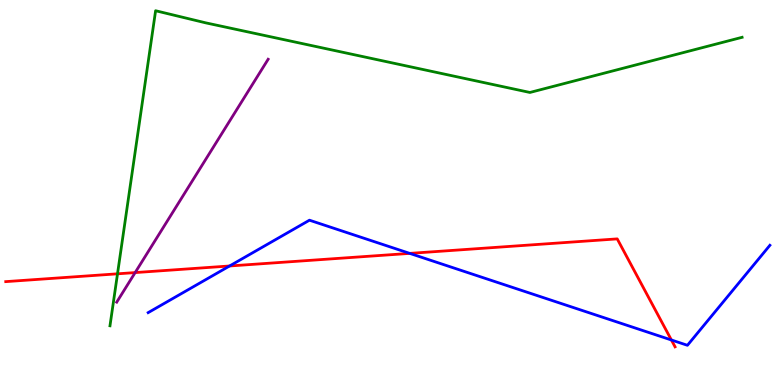[{'lines': ['blue', 'red'], 'intersections': [{'x': 2.96, 'y': 3.09}, {'x': 5.29, 'y': 3.42}, {'x': 8.66, 'y': 1.17}]}, {'lines': ['green', 'red'], 'intersections': [{'x': 1.52, 'y': 2.89}]}, {'lines': ['purple', 'red'], 'intersections': [{'x': 1.74, 'y': 2.92}]}, {'lines': ['blue', 'green'], 'intersections': []}, {'lines': ['blue', 'purple'], 'intersections': []}, {'lines': ['green', 'purple'], 'intersections': []}]